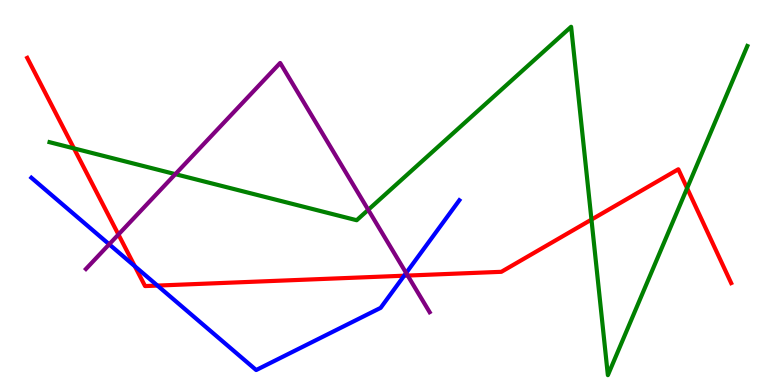[{'lines': ['blue', 'red'], 'intersections': [{'x': 1.74, 'y': 3.09}, {'x': 2.03, 'y': 2.58}, {'x': 5.21, 'y': 2.84}]}, {'lines': ['green', 'red'], 'intersections': [{'x': 0.954, 'y': 6.15}, {'x': 7.63, 'y': 4.3}, {'x': 8.87, 'y': 5.11}]}, {'lines': ['purple', 'red'], 'intersections': [{'x': 1.53, 'y': 3.91}, {'x': 5.26, 'y': 2.84}]}, {'lines': ['blue', 'green'], 'intersections': []}, {'lines': ['blue', 'purple'], 'intersections': [{'x': 1.41, 'y': 3.65}, {'x': 5.24, 'y': 2.91}]}, {'lines': ['green', 'purple'], 'intersections': [{'x': 2.26, 'y': 5.48}, {'x': 4.75, 'y': 4.55}]}]